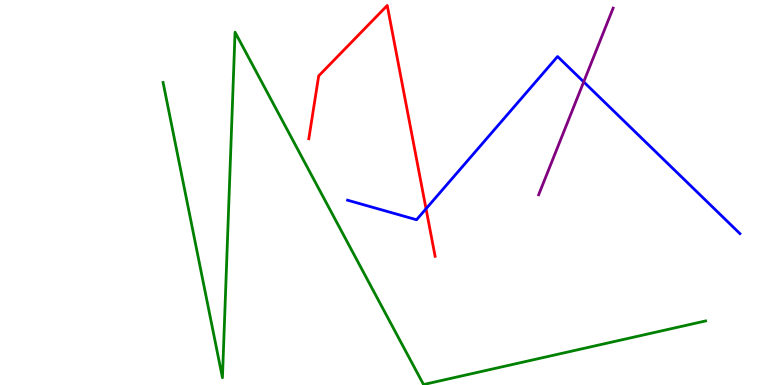[{'lines': ['blue', 'red'], 'intersections': [{'x': 5.5, 'y': 4.58}]}, {'lines': ['green', 'red'], 'intersections': []}, {'lines': ['purple', 'red'], 'intersections': []}, {'lines': ['blue', 'green'], 'intersections': []}, {'lines': ['blue', 'purple'], 'intersections': [{'x': 7.53, 'y': 7.87}]}, {'lines': ['green', 'purple'], 'intersections': []}]